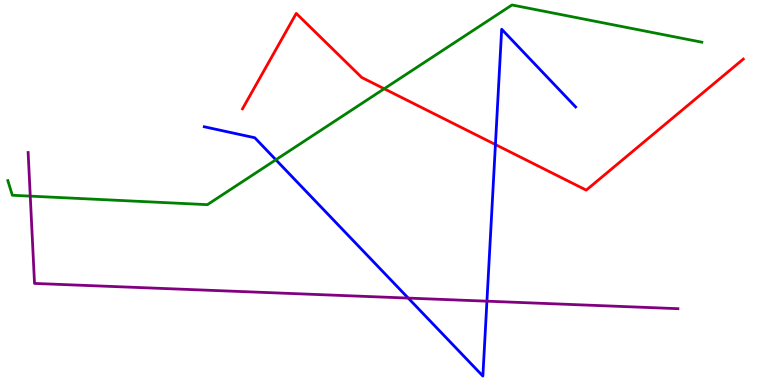[{'lines': ['blue', 'red'], 'intersections': [{'x': 6.39, 'y': 6.25}]}, {'lines': ['green', 'red'], 'intersections': [{'x': 4.96, 'y': 7.69}]}, {'lines': ['purple', 'red'], 'intersections': []}, {'lines': ['blue', 'green'], 'intersections': [{'x': 3.56, 'y': 5.85}]}, {'lines': ['blue', 'purple'], 'intersections': [{'x': 5.27, 'y': 2.26}, {'x': 6.28, 'y': 2.18}]}, {'lines': ['green', 'purple'], 'intersections': [{'x': 0.39, 'y': 4.91}]}]